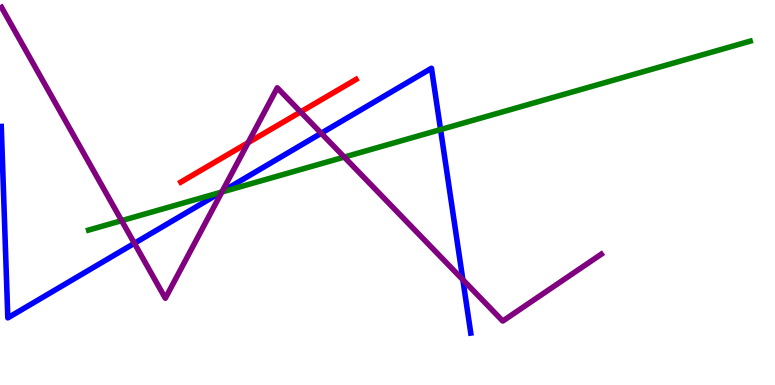[{'lines': ['blue', 'red'], 'intersections': []}, {'lines': ['green', 'red'], 'intersections': []}, {'lines': ['purple', 'red'], 'intersections': [{'x': 3.2, 'y': 6.29}, {'x': 3.88, 'y': 7.09}]}, {'lines': ['blue', 'green'], 'intersections': [{'x': 2.85, 'y': 5.01}, {'x': 5.68, 'y': 6.63}]}, {'lines': ['blue', 'purple'], 'intersections': [{'x': 1.73, 'y': 3.68}, {'x': 2.87, 'y': 5.02}, {'x': 4.14, 'y': 6.54}, {'x': 5.97, 'y': 2.73}]}, {'lines': ['green', 'purple'], 'intersections': [{'x': 1.57, 'y': 4.27}, {'x': 2.86, 'y': 5.01}, {'x': 4.44, 'y': 5.92}]}]